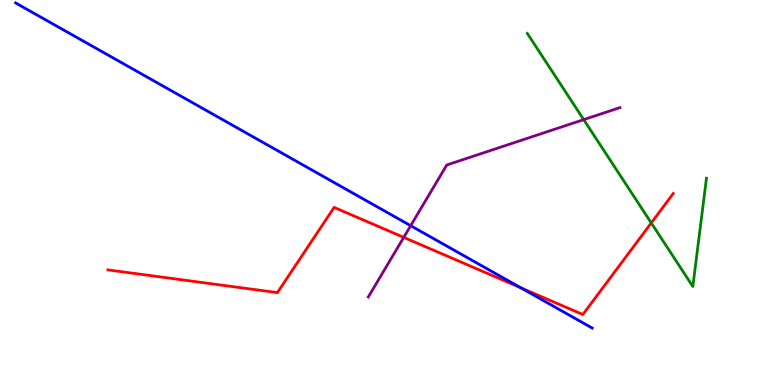[{'lines': ['blue', 'red'], 'intersections': [{'x': 6.72, 'y': 2.52}]}, {'lines': ['green', 'red'], 'intersections': [{'x': 8.4, 'y': 4.21}]}, {'lines': ['purple', 'red'], 'intersections': [{'x': 5.21, 'y': 3.83}]}, {'lines': ['blue', 'green'], 'intersections': []}, {'lines': ['blue', 'purple'], 'intersections': [{'x': 5.3, 'y': 4.14}]}, {'lines': ['green', 'purple'], 'intersections': [{'x': 7.53, 'y': 6.89}]}]